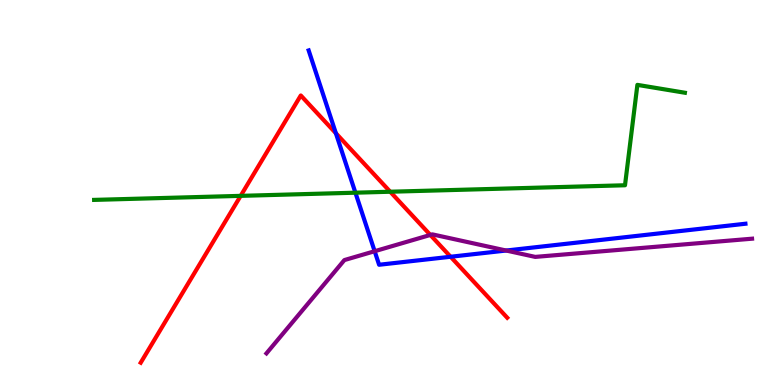[{'lines': ['blue', 'red'], 'intersections': [{'x': 4.33, 'y': 6.54}, {'x': 5.81, 'y': 3.33}]}, {'lines': ['green', 'red'], 'intersections': [{'x': 3.11, 'y': 4.91}, {'x': 5.03, 'y': 5.02}]}, {'lines': ['purple', 'red'], 'intersections': [{'x': 5.55, 'y': 3.9}]}, {'lines': ['blue', 'green'], 'intersections': [{'x': 4.59, 'y': 4.99}]}, {'lines': ['blue', 'purple'], 'intersections': [{'x': 4.83, 'y': 3.47}, {'x': 6.53, 'y': 3.49}]}, {'lines': ['green', 'purple'], 'intersections': []}]